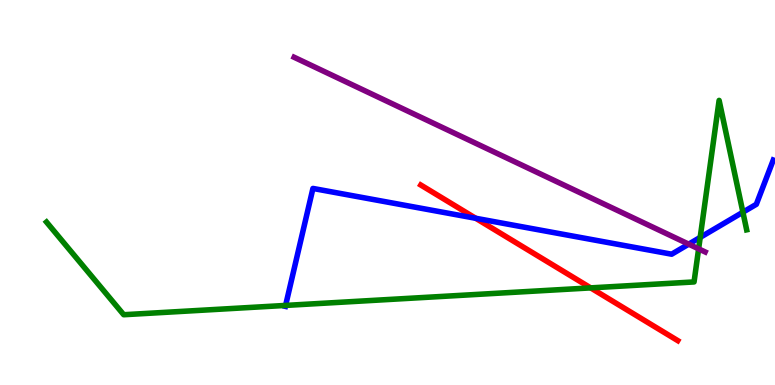[{'lines': ['blue', 'red'], 'intersections': [{'x': 6.14, 'y': 4.33}]}, {'lines': ['green', 'red'], 'intersections': [{'x': 7.62, 'y': 2.52}]}, {'lines': ['purple', 'red'], 'intersections': []}, {'lines': ['blue', 'green'], 'intersections': [{'x': 3.69, 'y': 2.07}, {'x': 9.03, 'y': 3.83}, {'x': 9.59, 'y': 4.49}]}, {'lines': ['blue', 'purple'], 'intersections': [{'x': 8.89, 'y': 3.66}]}, {'lines': ['green', 'purple'], 'intersections': [{'x': 9.01, 'y': 3.54}]}]